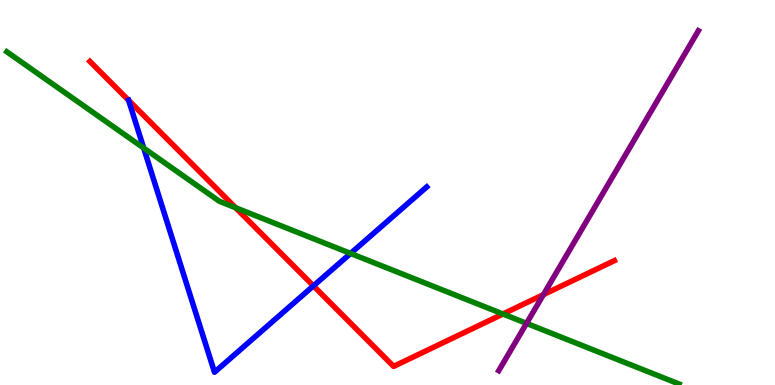[{'lines': ['blue', 'red'], 'intersections': [{'x': 1.66, 'y': 7.39}, {'x': 4.04, 'y': 2.57}]}, {'lines': ['green', 'red'], 'intersections': [{'x': 3.04, 'y': 4.6}, {'x': 6.49, 'y': 1.84}]}, {'lines': ['purple', 'red'], 'intersections': [{'x': 7.01, 'y': 2.35}]}, {'lines': ['blue', 'green'], 'intersections': [{'x': 1.85, 'y': 6.15}, {'x': 4.52, 'y': 3.42}]}, {'lines': ['blue', 'purple'], 'intersections': []}, {'lines': ['green', 'purple'], 'intersections': [{'x': 6.79, 'y': 1.6}]}]